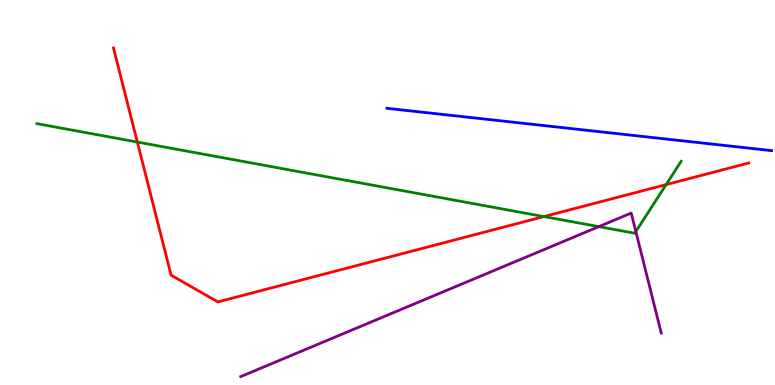[{'lines': ['blue', 'red'], 'intersections': []}, {'lines': ['green', 'red'], 'intersections': [{'x': 1.77, 'y': 6.31}, {'x': 7.02, 'y': 4.37}, {'x': 8.6, 'y': 5.21}]}, {'lines': ['purple', 'red'], 'intersections': []}, {'lines': ['blue', 'green'], 'intersections': []}, {'lines': ['blue', 'purple'], 'intersections': []}, {'lines': ['green', 'purple'], 'intersections': [{'x': 7.73, 'y': 4.11}, {'x': 8.2, 'y': 3.99}]}]